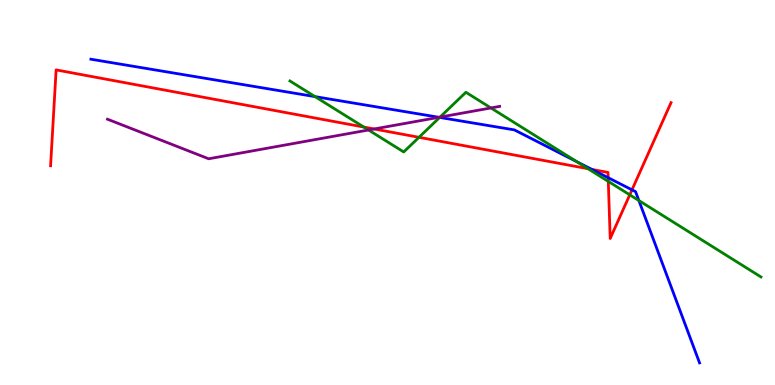[{'lines': ['blue', 'red'], 'intersections': [{'x': 7.64, 'y': 5.6}, {'x': 7.85, 'y': 5.38}, {'x': 8.15, 'y': 5.07}]}, {'lines': ['green', 'red'], 'intersections': [{'x': 4.69, 'y': 6.7}, {'x': 5.41, 'y': 6.43}, {'x': 7.59, 'y': 5.62}, {'x': 7.85, 'y': 5.29}, {'x': 8.13, 'y': 4.94}]}, {'lines': ['purple', 'red'], 'intersections': [{'x': 4.83, 'y': 6.65}]}, {'lines': ['blue', 'green'], 'intersections': [{'x': 4.06, 'y': 7.49}, {'x': 5.67, 'y': 6.95}, {'x': 7.44, 'y': 5.8}, {'x': 8.24, 'y': 4.79}]}, {'lines': ['blue', 'purple'], 'intersections': [{'x': 5.66, 'y': 6.95}]}, {'lines': ['green', 'purple'], 'intersections': [{'x': 4.76, 'y': 6.62}, {'x': 5.68, 'y': 6.96}, {'x': 6.33, 'y': 7.2}]}]